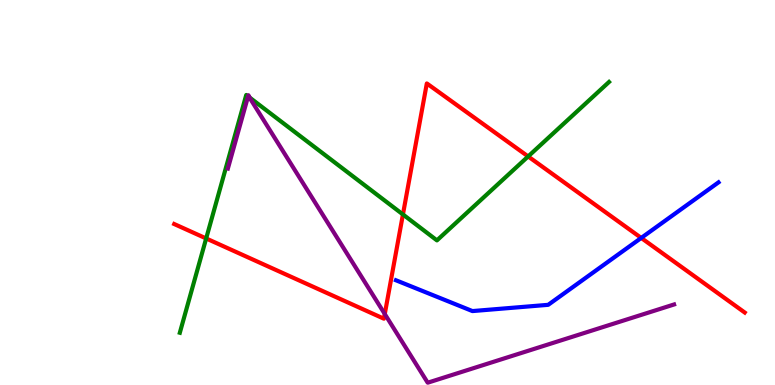[{'lines': ['blue', 'red'], 'intersections': [{'x': 8.27, 'y': 3.82}]}, {'lines': ['green', 'red'], 'intersections': [{'x': 2.66, 'y': 3.81}, {'x': 5.2, 'y': 4.43}, {'x': 6.81, 'y': 5.94}]}, {'lines': ['purple', 'red'], 'intersections': [{'x': 4.96, 'y': 1.84}]}, {'lines': ['blue', 'green'], 'intersections': []}, {'lines': ['blue', 'purple'], 'intersections': []}, {'lines': ['green', 'purple'], 'intersections': [{'x': 3.2, 'y': 7.5}, {'x': 3.22, 'y': 7.47}]}]